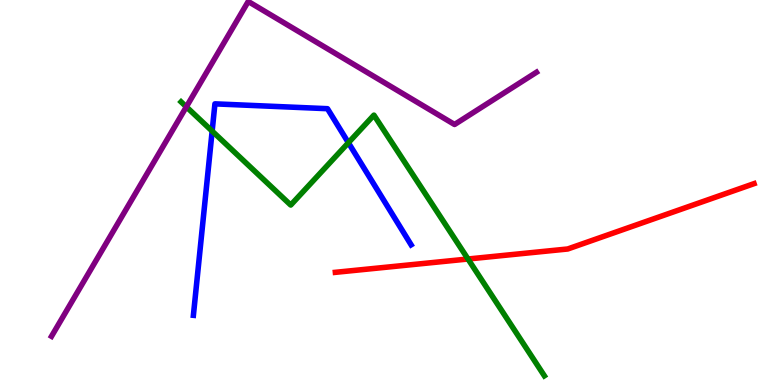[{'lines': ['blue', 'red'], 'intersections': []}, {'lines': ['green', 'red'], 'intersections': [{'x': 6.04, 'y': 3.27}]}, {'lines': ['purple', 'red'], 'intersections': []}, {'lines': ['blue', 'green'], 'intersections': [{'x': 2.74, 'y': 6.59}, {'x': 4.5, 'y': 6.29}]}, {'lines': ['blue', 'purple'], 'intersections': []}, {'lines': ['green', 'purple'], 'intersections': [{'x': 2.4, 'y': 7.23}]}]